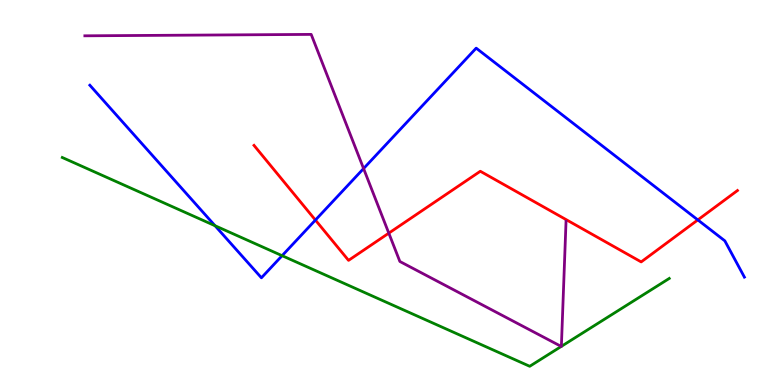[{'lines': ['blue', 'red'], 'intersections': [{'x': 4.07, 'y': 4.28}, {'x': 9.0, 'y': 4.29}]}, {'lines': ['green', 'red'], 'intersections': []}, {'lines': ['purple', 'red'], 'intersections': [{'x': 5.02, 'y': 3.94}]}, {'lines': ['blue', 'green'], 'intersections': [{'x': 2.77, 'y': 4.14}, {'x': 3.64, 'y': 3.36}]}, {'lines': ['blue', 'purple'], 'intersections': [{'x': 4.69, 'y': 5.62}]}, {'lines': ['green', 'purple'], 'intersections': [{'x': 7.24, 'y': 1.0}, {'x': 7.24, 'y': 1.0}]}]